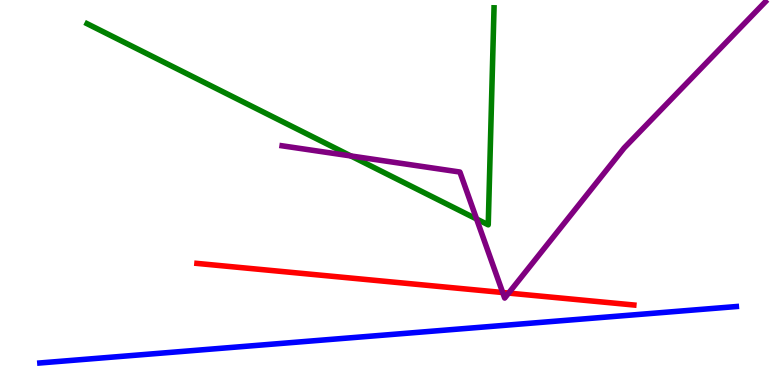[{'lines': ['blue', 'red'], 'intersections': []}, {'lines': ['green', 'red'], 'intersections': []}, {'lines': ['purple', 'red'], 'intersections': [{'x': 6.49, 'y': 2.4}, {'x': 6.56, 'y': 2.39}]}, {'lines': ['blue', 'green'], 'intersections': []}, {'lines': ['blue', 'purple'], 'intersections': []}, {'lines': ['green', 'purple'], 'intersections': [{'x': 4.53, 'y': 5.95}, {'x': 6.15, 'y': 4.31}]}]